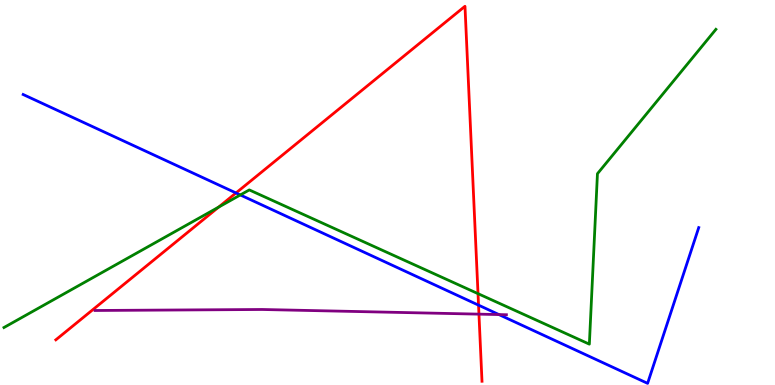[{'lines': ['blue', 'red'], 'intersections': [{'x': 3.05, 'y': 4.99}, {'x': 6.17, 'y': 2.07}]}, {'lines': ['green', 'red'], 'intersections': [{'x': 2.82, 'y': 4.62}, {'x': 6.17, 'y': 2.37}]}, {'lines': ['purple', 'red'], 'intersections': [{'x': 6.18, 'y': 1.84}]}, {'lines': ['blue', 'green'], 'intersections': [{'x': 3.1, 'y': 4.94}]}, {'lines': ['blue', 'purple'], 'intersections': [{'x': 6.44, 'y': 1.83}]}, {'lines': ['green', 'purple'], 'intersections': []}]